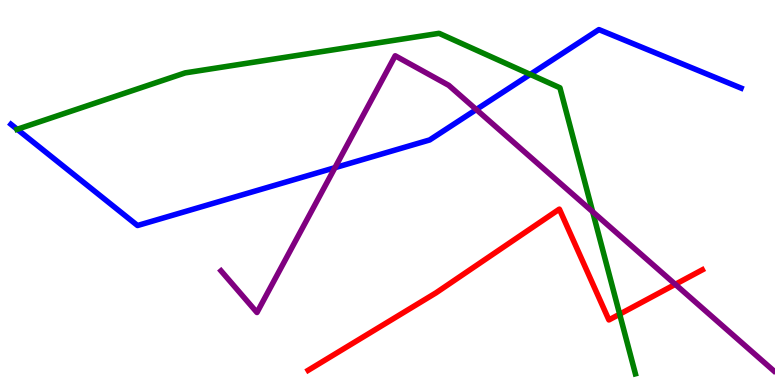[{'lines': ['blue', 'red'], 'intersections': []}, {'lines': ['green', 'red'], 'intersections': [{'x': 8.0, 'y': 1.84}]}, {'lines': ['purple', 'red'], 'intersections': [{'x': 8.71, 'y': 2.61}]}, {'lines': ['blue', 'green'], 'intersections': [{'x': 0.222, 'y': 6.64}, {'x': 6.84, 'y': 8.07}]}, {'lines': ['blue', 'purple'], 'intersections': [{'x': 4.32, 'y': 5.64}, {'x': 6.15, 'y': 7.15}]}, {'lines': ['green', 'purple'], 'intersections': [{'x': 7.65, 'y': 4.5}]}]